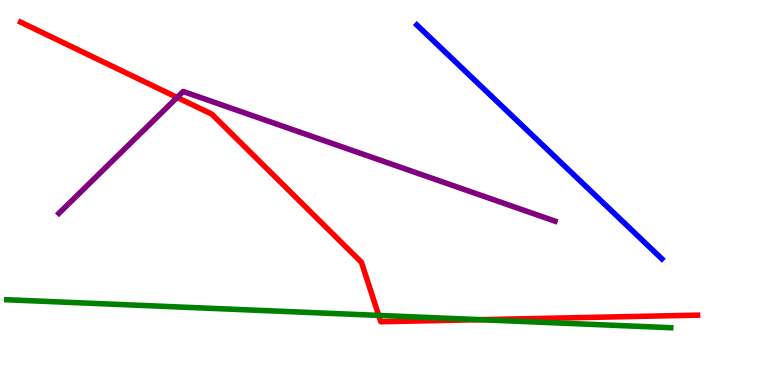[{'lines': ['blue', 'red'], 'intersections': []}, {'lines': ['green', 'red'], 'intersections': [{'x': 4.89, 'y': 1.81}, {'x': 6.2, 'y': 1.7}]}, {'lines': ['purple', 'red'], 'intersections': [{'x': 2.29, 'y': 7.47}]}, {'lines': ['blue', 'green'], 'intersections': []}, {'lines': ['blue', 'purple'], 'intersections': []}, {'lines': ['green', 'purple'], 'intersections': []}]